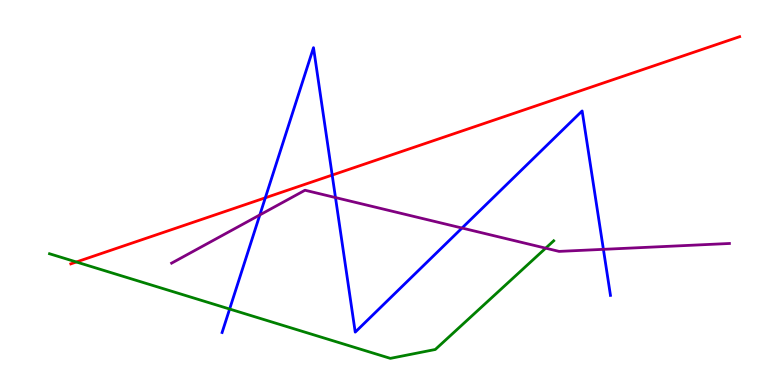[{'lines': ['blue', 'red'], 'intersections': [{'x': 3.42, 'y': 4.86}, {'x': 4.29, 'y': 5.45}]}, {'lines': ['green', 'red'], 'intersections': [{'x': 0.985, 'y': 3.2}]}, {'lines': ['purple', 'red'], 'intersections': []}, {'lines': ['blue', 'green'], 'intersections': [{'x': 2.96, 'y': 1.97}]}, {'lines': ['blue', 'purple'], 'intersections': [{'x': 3.35, 'y': 4.42}, {'x': 4.33, 'y': 4.87}, {'x': 5.96, 'y': 4.08}, {'x': 7.79, 'y': 3.52}]}, {'lines': ['green', 'purple'], 'intersections': [{'x': 7.04, 'y': 3.55}]}]